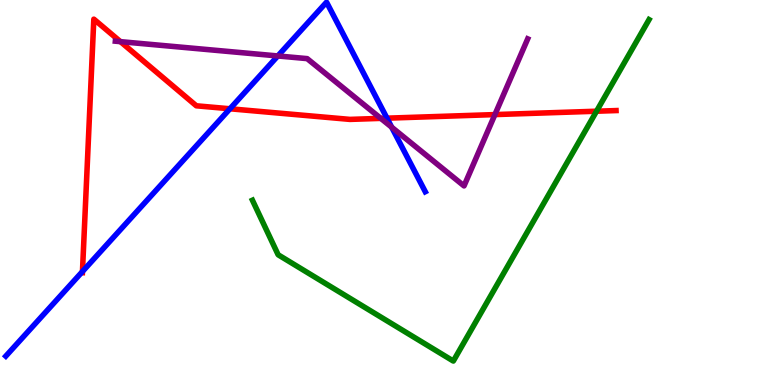[{'lines': ['blue', 'red'], 'intersections': [{'x': 1.06, 'y': 2.95}, {'x': 2.97, 'y': 7.17}, {'x': 4.99, 'y': 6.93}]}, {'lines': ['green', 'red'], 'intersections': [{'x': 7.7, 'y': 7.11}]}, {'lines': ['purple', 'red'], 'intersections': [{'x': 1.55, 'y': 8.92}, {'x': 4.91, 'y': 6.93}, {'x': 6.39, 'y': 7.02}]}, {'lines': ['blue', 'green'], 'intersections': []}, {'lines': ['blue', 'purple'], 'intersections': [{'x': 3.58, 'y': 8.55}, {'x': 5.05, 'y': 6.7}]}, {'lines': ['green', 'purple'], 'intersections': []}]